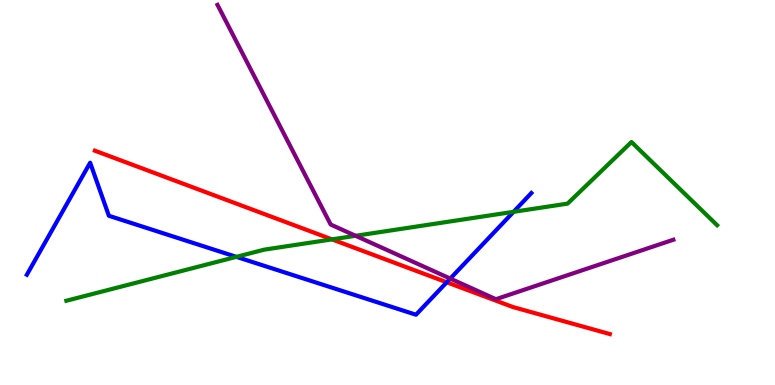[{'lines': ['blue', 'red'], 'intersections': [{'x': 5.76, 'y': 2.67}]}, {'lines': ['green', 'red'], 'intersections': [{'x': 4.28, 'y': 3.78}]}, {'lines': ['purple', 'red'], 'intersections': []}, {'lines': ['blue', 'green'], 'intersections': [{'x': 3.05, 'y': 3.33}, {'x': 6.63, 'y': 4.5}]}, {'lines': ['blue', 'purple'], 'intersections': [{'x': 5.81, 'y': 2.76}]}, {'lines': ['green', 'purple'], 'intersections': [{'x': 4.59, 'y': 3.88}]}]